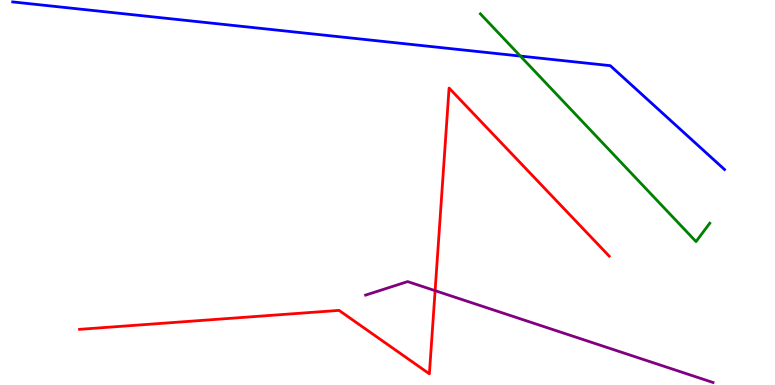[{'lines': ['blue', 'red'], 'intersections': []}, {'lines': ['green', 'red'], 'intersections': []}, {'lines': ['purple', 'red'], 'intersections': [{'x': 5.61, 'y': 2.45}]}, {'lines': ['blue', 'green'], 'intersections': [{'x': 6.71, 'y': 8.54}]}, {'lines': ['blue', 'purple'], 'intersections': []}, {'lines': ['green', 'purple'], 'intersections': []}]